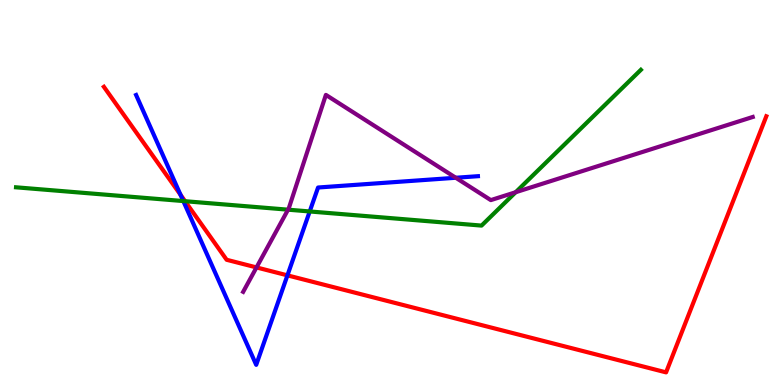[{'lines': ['blue', 'red'], 'intersections': [{'x': 2.33, 'y': 4.94}, {'x': 3.71, 'y': 2.85}]}, {'lines': ['green', 'red'], 'intersections': [{'x': 2.39, 'y': 4.77}]}, {'lines': ['purple', 'red'], 'intersections': [{'x': 3.31, 'y': 3.05}]}, {'lines': ['blue', 'green'], 'intersections': [{'x': 2.37, 'y': 4.78}, {'x': 4.0, 'y': 4.51}]}, {'lines': ['blue', 'purple'], 'intersections': [{'x': 5.88, 'y': 5.38}]}, {'lines': ['green', 'purple'], 'intersections': [{'x': 3.72, 'y': 4.55}, {'x': 6.65, 'y': 5.01}]}]